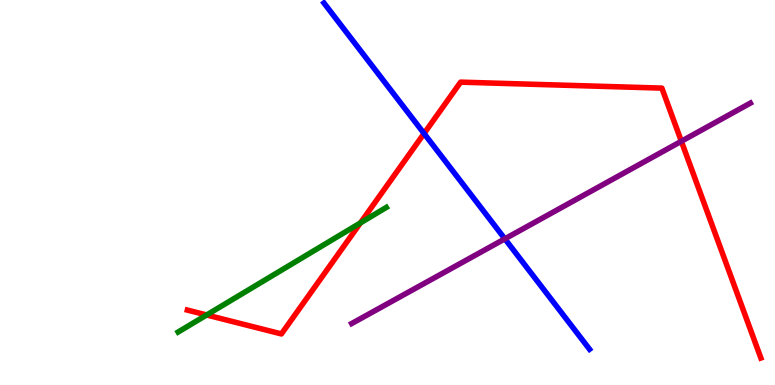[{'lines': ['blue', 'red'], 'intersections': [{'x': 5.47, 'y': 6.53}]}, {'lines': ['green', 'red'], 'intersections': [{'x': 2.67, 'y': 1.82}, {'x': 4.65, 'y': 4.21}]}, {'lines': ['purple', 'red'], 'intersections': [{'x': 8.79, 'y': 6.33}]}, {'lines': ['blue', 'green'], 'intersections': []}, {'lines': ['blue', 'purple'], 'intersections': [{'x': 6.51, 'y': 3.8}]}, {'lines': ['green', 'purple'], 'intersections': []}]